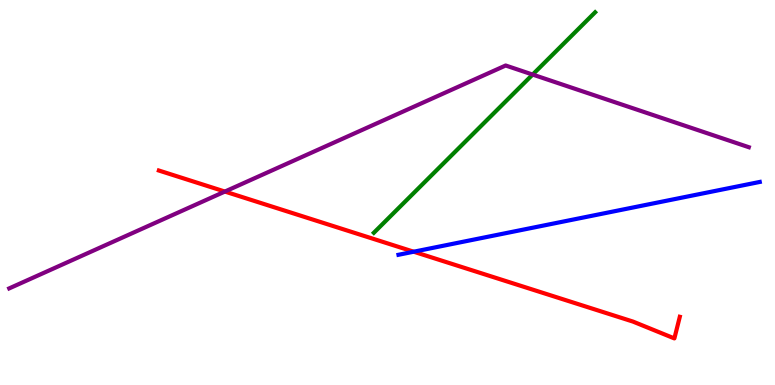[{'lines': ['blue', 'red'], 'intersections': [{'x': 5.34, 'y': 3.46}]}, {'lines': ['green', 'red'], 'intersections': []}, {'lines': ['purple', 'red'], 'intersections': [{'x': 2.9, 'y': 5.02}]}, {'lines': ['blue', 'green'], 'intersections': []}, {'lines': ['blue', 'purple'], 'intersections': []}, {'lines': ['green', 'purple'], 'intersections': [{'x': 6.87, 'y': 8.06}]}]